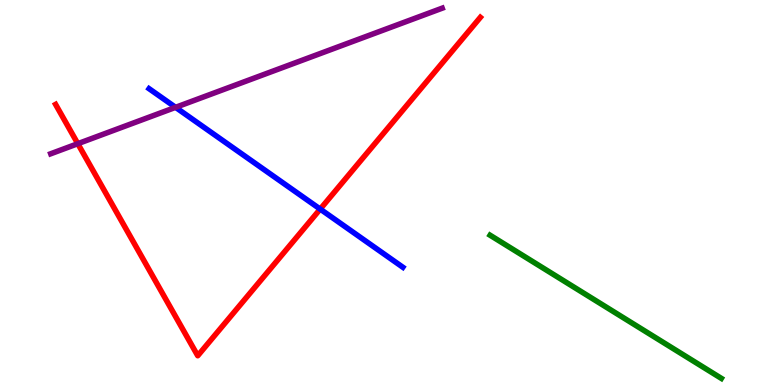[{'lines': ['blue', 'red'], 'intersections': [{'x': 4.13, 'y': 4.57}]}, {'lines': ['green', 'red'], 'intersections': []}, {'lines': ['purple', 'red'], 'intersections': [{'x': 1.0, 'y': 6.27}]}, {'lines': ['blue', 'green'], 'intersections': []}, {'lines': ['blue', 'purple'], 'intersections': [{'x': 2.27, 'y': 7.21}]}, {'lines': ['green', 'purple'], 'intersections': []}]